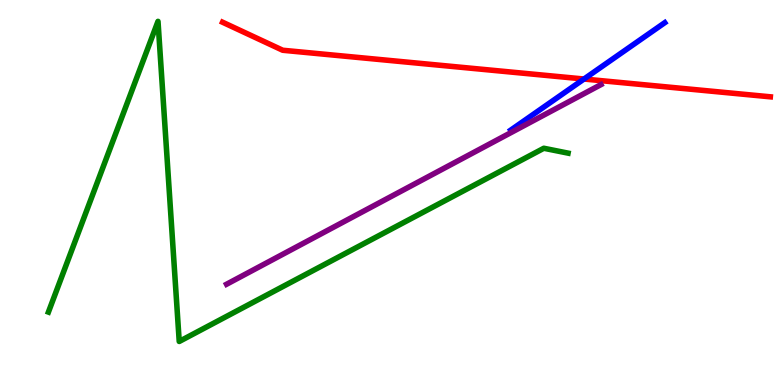[{'lines': ['blue', 'red'], 'intersections': [{'x': 7.54, 'y': 7.95}]}, {'lines': ['green', 'red'], 'intersections': []}, {'lines': ['purple', 'red'], 'intersections': []}, {'lines': ['blue', 'green'], 'intersections': []}, {'lines': ['blue', 'purple'], 'intersections': []}, {'lines': ['green', 'purple'], 'intersections': []}]